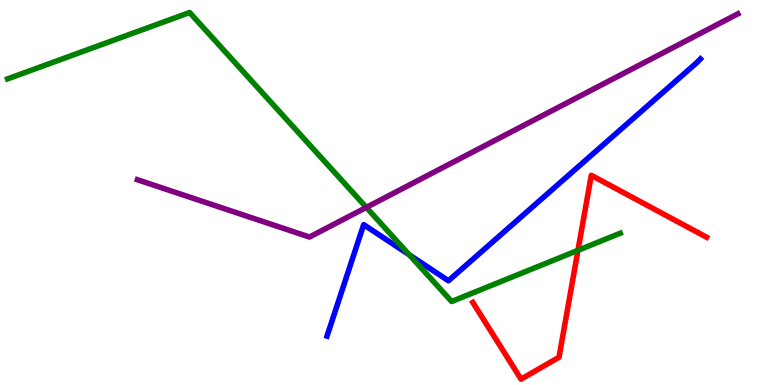[{'lines': ['blue', 'red'], 'intersections': []}, {'lines': ['green', 'red'], 'intersections': [{'x': 7.46, 'y': 3.5}]}, {'lines': ['purple', 'red'], 'intersections': []}, {'lines': ['blue', 'green'], 'intersections': [{'x': 5.28, 'y': 3.38}]}, {'lines': ['blue', 'purple'], 'intersections': []}, {'lines': ['green', 'purple'], 'intersections': [{'x': 4.73, 'y': 4.61}]}]